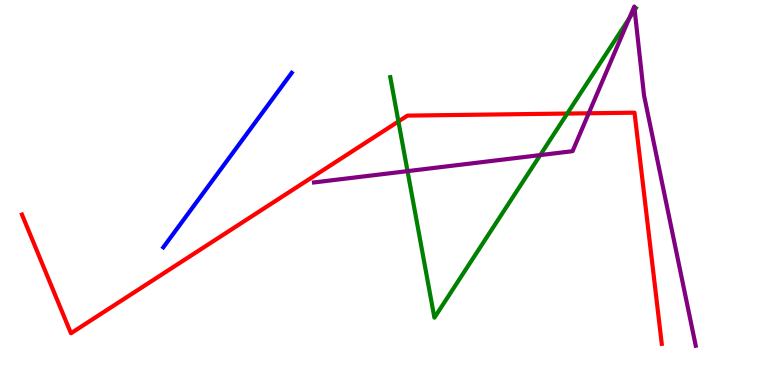[{'lines': ['blue', 'red'], 'intersections': []}, {'lines': ['green', 'red'], 'intersections': [{'x': 5.14, 'y': 6.85}, {'x': 7.32, 'y': 7.05}]}, {'lines': ['purple', 'red'], 'intersections': [{'x': 7.6, 'y': 7.06}]}, {'lines': ['blue', 'green'], 'intersections': []}, {'lines': ['blue', 'purple'], 'intersections': []}, {'lines': ['green', 'purple'], 'intersections': [{'x': 5.26, 'y': 5.55}, {'x': 6.97, 'y': 5.97}, {'x': 8.12, 'y': 9.52}, {'x': 8.19, 'y': 9.74}]}]